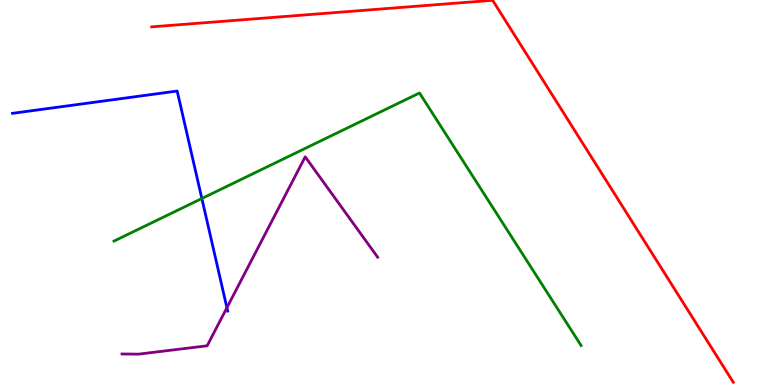[{'lines': ['blue', 'red'], 'intersections': []}, {'lines': ['green', 'red'], 'intersections': []}, {'lines': ['purple', 'red'], 'intersections': []}, {'lines': ['blue', 'green'], 'intersections': [{'x': 2.6, 'y': 4.84}]}, {'lines': ['blue', 'purple'], 'intersections': [{'x': 2.93, 'y': 2.01}]}, {'lines': ['green', 'purple'], 'intersections': []}]